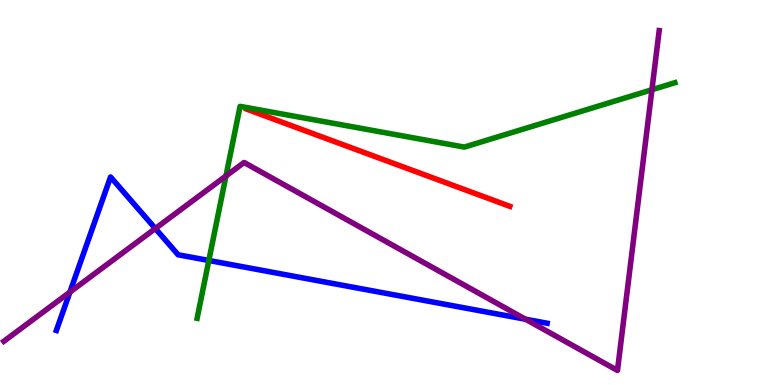[{'lines': ['blue', 'red'], 'intersections': []}, {'lines': ['green', 'red'], 'intersections': []}, {'lines': ['purple', 'red'], 'intersections': []}, {'lines': ['blue', 'green'], 'intersections': [{'x': 2.69, 'y': 3.23}]}, {'lines': ['blue', 'purple'], 'intersections': [{'x': 0.902, 'y': 2.41}, {'x': 2.0, 'y': 4.06}, {'x': 6.78, 'y': 1.71}]}, {'lines': ['green', 'purple'], 'intersections': [{'x': 2.92, 'y': 5.43}, {'x': 8.41, 'y': 7.67}]}]